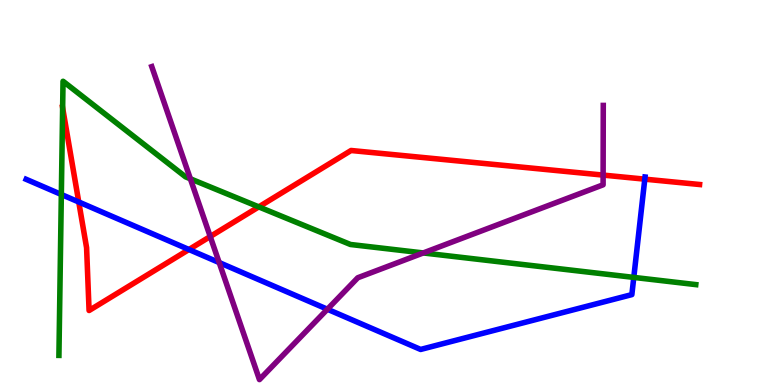[{'lines': ['blue', 'red'], 'intersections': [{'x': 1.02, 'y': 4.75}, {'x': 2.44, 'y': 3.52}, {'x': 8.32, 'y': 5.35}]}, {'lines': ['green', 'red'], 'intersections': [{'x': 0.808, 'y': 7.2}, {'x': 3.34, 'y': 4.63}]}, {'lines': ['purple', 'red'], 'intersections': [{'x': 2.71, 'y': 3.86}, {'x': 7.78, 'y': 5.45}]}, {'lines': ['blue', 'green'], 'intersections': [{'x': 0.791, 'y': 4.95}, {'x': 8.18, 'y': 2.79}]}, {'lines': ['blue', 'purple'], 'intersections': [{'x': 2.83, 'y': 3.18}, {'x': 4.22, 'y': 1.97}]}, {'lines': ['green', 'purple'], 'intersections': [{'x': 2.46, 'y': 5.36}, {'x': 5.46, 'y': 3.43}]}]